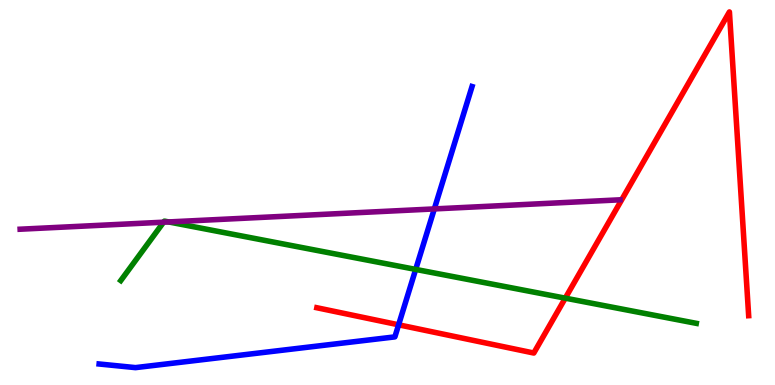[{'lines': ['blue', 'red'], 'intersections': [{'x': 5.14, 'y': 1.56}]}, {'lines': ['green', 'red'], 'intersections': [{'x': 7.29, 'y': 2.26}]}, {'lines': ['purple', 'red'], 'intersections': []}, {'lines': ['blue', 'green'], 'intersections': [{'x': 5.36, 'y': 3.0}]}, {'lines': ['blue', 'purple'], 'intersections': [{'x': 5.6, 'y': 4.57}]}, {'lines': ['green', 'purple'], 'intersections': [{'x': 2.11, 'y': 4.23}, {'x': 2.18, 'y': 4.24}]}]